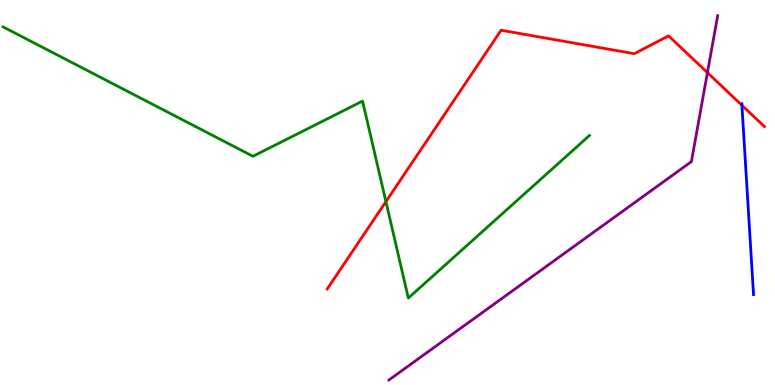[{'lines': ['blue', 'red'], 'intersections': [{'x': 9.57, 'y': 7.27}]}, {'lines': ['green', 'red'], 'intersections': [{'x': 4.98, 'y': 4.76}]}, {'lines': ['purple', 'red'], 'intersections': [{'x': 9.13, 'y': 8.11}]}, {'lines': ['blue', 'green'], 'intersections': []}, {'lines': ['blue', 'purple'], 'intersections': []}, {'lines': ['green', 'purple'], 'intersections': []}]